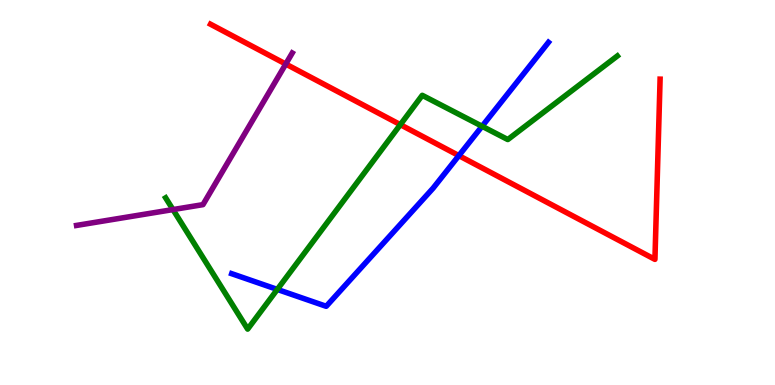[{'lines': ['blue', 'red'], 'intersections': [{'x': 5.92, 'y': 5.96}]}, {'lines': ['green', 'red'], 'intersections': [{'x': 5.17, 'y': 6.76}]}, {'lines': ['purple', 'red'], 'intersections': [{'x': 3.69, 'y': 8.34}]}, {'lines': ['blue', 'green'], 'intersections': [{'x': 3.58, 'y': 2.48}, {'x': 6.22, 'y': 6.72}]}, {'lines': ['blue', 'purple'], 'intersections': []}, {'lines': ['green', 'purple'], 'intersections': [{'x': 2.23, 'y': 4.56}]}]